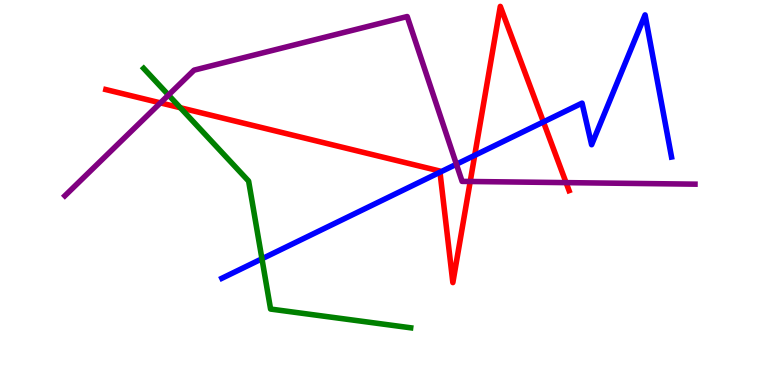[{'lines': ['blue', 'red'], 'intersections': [{'x': 5.68, 'y': 5.53}, {'x': 6.13, 'y': 5.97}, {'x': 7.01, 'y': 6.83}]}, {'lines': ['green', 'red'], 'intersections': [{'x': 2.33, 'y': 7.2}]}, {'lines': ['purple', 'red'], 'intersections': [{'x': 2.07, 'y': 7.33}, {'x': 6.07, 'y': 5.29}, {'x': 7.3, 'y': 5.26}]}, {'lines': ['blue', 'green'], 'intersections': [{'x': 3.38, 'y': 3.28}]}, {'lines': ['blue', 'purple'], 'intersections': [{'x': 5.89, 'y': 5.73}]}, {'lines': ['green', 'purple'], 'intersections': [{'x': 2.17, 'y': 7.53}]}]